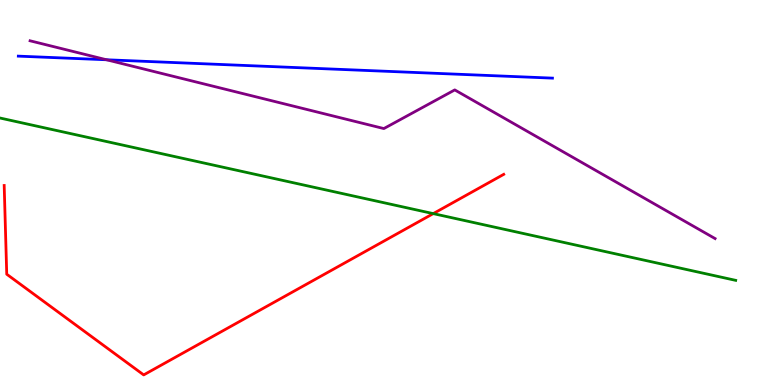[{'lines': ['blue', 'red'], 'intersections': []}, {'lines': ['green', 'red'], 'intersections': [{'x': 5.59, 'y': 4.45}]}, {'lines': ['purple', 'red'], 'intersections': []}, {'lines': ['blue', 'green'], 'intersections': []}, {'lines': ['blue', 'purple'], 'intersections': [{'x': 1.37, 'y': 8.45}]}, {'lines': ['green', 'purple'], 'intersections': []}]